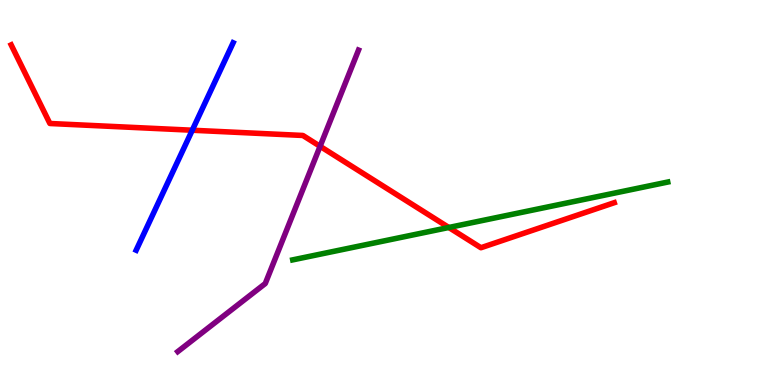[{'lines': ['blue', 'red'], 'intersections': [{'x': 2.48, 'y': 6.62}]}, {'lines': ['green', 'red'], 'intersections': [{'x': 5.79, 'y': 4.09}]}, {'lines': ['purple', 'red'], 'intersections': [{'x': 4.13, 'y': 6.2}]}, {'lines': ['blue', 'green'], 'intersections': []}, {'lines': ['blue', 'purple'], 'intersections': []}, {'lines': ['green', 'purple'], 'intersections': []}]